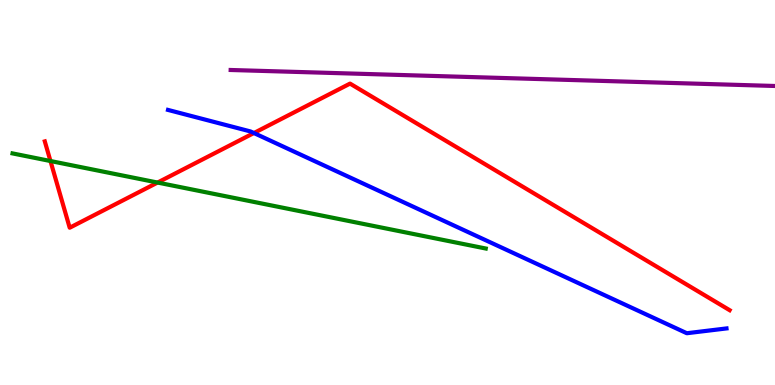[{'lines': ['blue', 'red'], 'intersections': [{'x': 3.28, 'y': 6.54}]}, {'lines': ['green', 'red'], 'intersections': [{'x': 0.651, 'y': 5.82}, {'x': 2.03, 'y': 5.26}]}, {'lines': ['purple', 'red'], 'intersections': []}, {'lines': ['blue', 'green'], 'intersections': []}, {'lines': ['blue', 'purple'], 'intersections': []}, {'lines': ['green', 'purple'], 'intersections': []}]